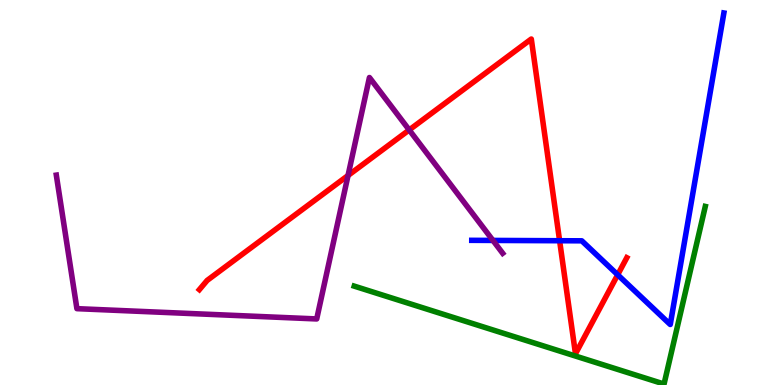[{'lines': ['blue', 'red'], 'intersections': [{'x': 7.22, 'y': 3.75}, {'x': 7.97, 'y': 2.86}]}, {'lines': ['green', 'red'], 'intersections': []}, {'lines': ['purple', 'red'], 'intersections': [{'x': 4.49, 'y': 5.44}, {'x': 5.28, 'y': 6.62}]}, {'lines': ['blue', 'green'], 'intersections': []}, {'lines': ['blue', 'purple'], 'intersections': [{'x': 6.36, 'y': 3.76}]}, {'lines': ['green', 'purple'], 'intersections': []}]